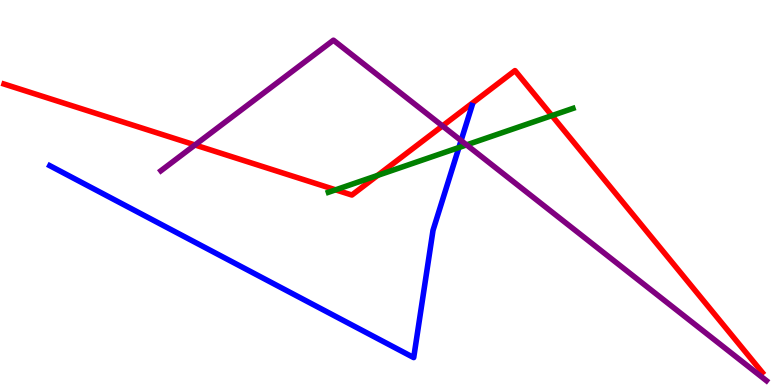[{'lines': ['blue', 'red'], 'intersections': []}, {'lines': ['green', 'red'], 'intersections': [{'x': 4.33, 'y': 5.07}, {'x': 4.87, 'y': 5.44}, {'x': 7.12, 'y': 7.0}]}, {'lines': ['purple', 'red'], 'intersections': [{'x': 2.52, 'y': 6.23}, {'x': 5.71, 'y': 6.73}]}, {'lines': ['blue', 'green'], 'intersections': [{'x': 5.92, 'y': 6.17}]}, {'lines': ['blue', 'purple'], 'intersections': [{'x': 5.95, 'y': 6.35}]}, {'lines': ['green', 'purple'], 'intersections': [{'x': 6.02, 'y': 6.24}]}]